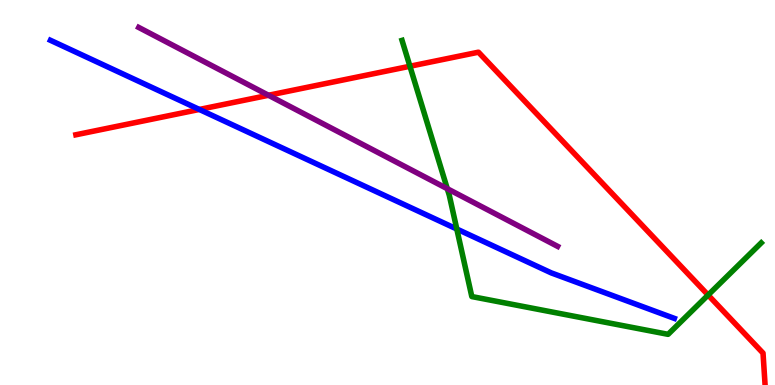[{'lines': ['blue', 'red'], 'intersections': [{'x': 2.57, 'y': 7.16}]}, {'lines': ['green', 'red'], 'intersections': [{'x': 5.29, 'y': 8.28}, {'x': 9.14, 'y': 2.34}]}, {'lines': ['purple', 'red'], 'intersections': [{'x': 3.46, 'y': 7.53}]}, {'lines': ['blue', 'green'], 'intersections': [{'x': 5.89, 'y': 4.05}]}, {'lines': ['blue', 'purple'], 'intersections': []}, {'lines': ['green', 'purple'], 'intersections': [{'x': 5.77, 'y': 5.1}]}]